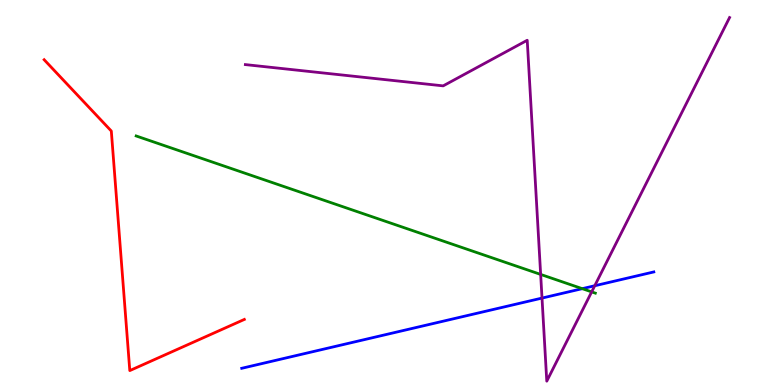[{'lines': ['blue', 'red'], 'intersections': []}, {'lines': ['green', 'red'], 'intersections': []}, {'lines': ['purple', 'red'], 'intersections': []}, {'lines': ['blue', 'green'], 'intersections': [{'x': 7.51, 'y': 2.5}]}, {'lines': ['blue', 'purple'], 'intersections': [{'x': 6.99, 'y': 2.26}, {'x': 7.67, 'y': 2.58}]}, {'lines': ['green', 'purple'], 'intersections': [{'x': 6.98, 'y': 2.87}, {'x': 7.63, 'y': 2.42}]}]